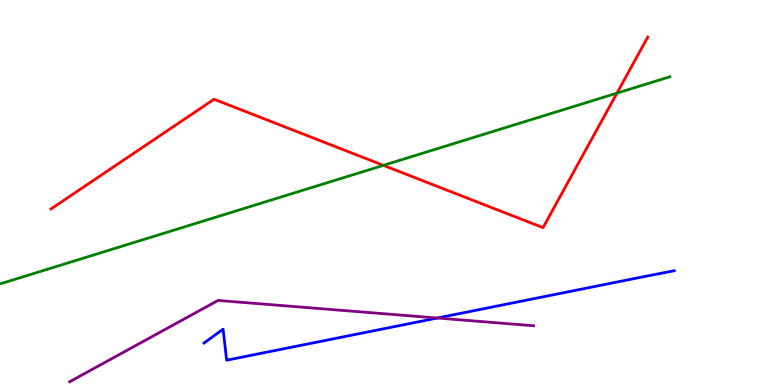[{'lines': ['blue', 'red'], 'intersections': []}, {'lines': ['green', 'red'], 'intersections': [{'x': 4.95, 'y': 5.71}, {'x': 7.96, 'y': 7.58}]}, {'lines': ['purple', 'red'], 'intersections': []}, {'lines': ['blue', 'green'], 'intersections': []}, {'lines': ['blue', 'purple'], 'intersections': [{'x': 5.64, 'y': 1.74}]}, {'lines': ['green', 'purple'], 'intersections': []}]